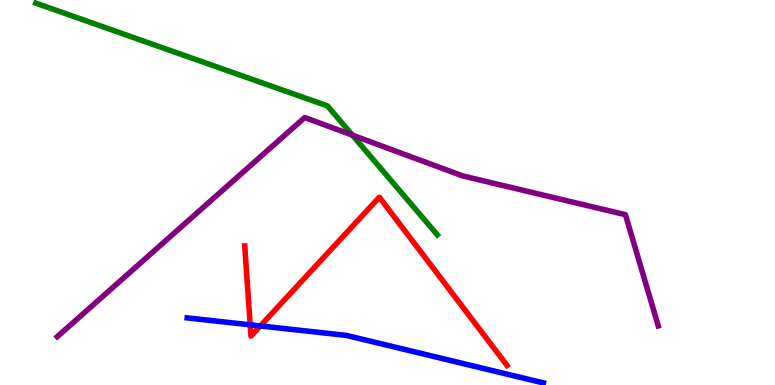[{'lines': ['blue', 'red'], 'intersections': [{'x': 3.23, 'y': 1.56}, {'x': 3.36, 'y': 1.53}]}, {'lines': ['green', 'red'], 'intersections': []}, {'lines': ['purple', 'red'], 'intersections': []}, {'lines': ['blue', 'green'], 'intersections': []}, {'lines': ['blue', 'purple'], 'intersections': []}, {'lines': ['green', 'purple'], 'intersections': [{'x': 4.55, 'y': 6.49}]}]